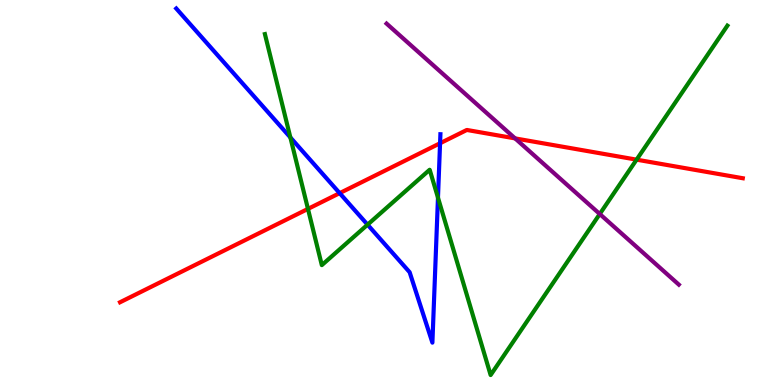[{'lines': ['blue', 'red'], 'intersections': [{'x': 4.38, 'y': 4.98}, {'x': 5.68, 'y': 6.28}]}, {'lines': ['green', 'red'], 'intersections': [{'x': 3.97, 'y': 4.57}, {'x': 8.21, 'y': 5.85}]}, {'lines': ['purple', 'red'], 'intersections': [{'x': 6.65, 'y': 6.41}]}, {'lines': ['blue', 'green'], 'intersections': [{'x': 3.75, 'y': 6.43}, {'x': 4.74, 'y': 4.16}, {'x': 5.65, 'y': 4.87}]}, {'lines': ['blue', 'purple'], 'intersections': []}, {'lines': ['green', 'purple'], 'intersections': [{'x': 7.74, 'y': 4.44}]}]